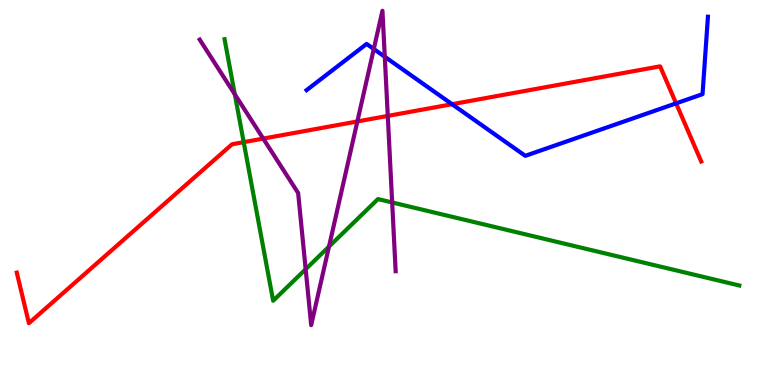[{'lines': ['blue', 'red'], 'intersections': [{'x': 5.83, 'y': 7.29}, {'x': 8.72, 'y': 7.32}]}, {'lines': ['green', 'red'], 'intersections': [{'x': 3.14, 'y': 6.31}]}, {'lines': ['purple', 'red'], 'intersections': [{'x': 3.4, 'y': 6.4}, {'x': 4.61, 'y': 6.85}, {'x': 5.0, 'y': 6.99}]}, {'lines': ['blue', 'green'], 'intersections': []}, {'lines': ['blue', 'purple'], 'intersections': [{'x': 4.82, 'y': 8.73}, {'x': 4.96, 'y': 8.53}]}, {'lines': ['green', 'purple'], 'intersections': [{'x': 3.03, 'y': 7.55}, {'x': 3.94, 'y': 3.01}, {'x': 4.25, 'y': 3.6}, {'x': 5.06, 'y': 4.74}]}]